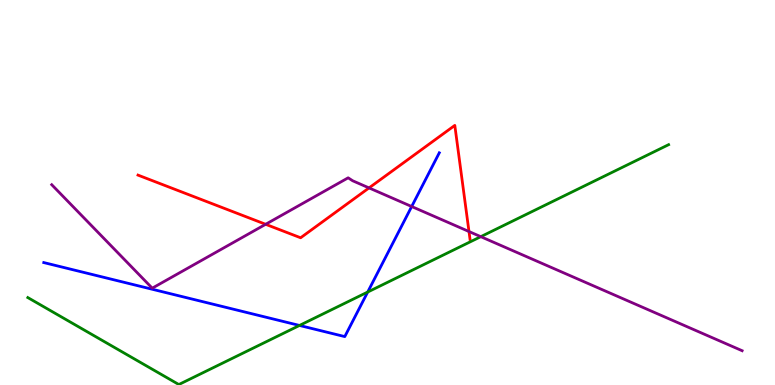[{'lines': ['blue', 'red'], 'intersections': []}, {'lines': ['green', 'red'], 'intersections': []}, {'lines': ['purple', 'red'], 'intersections': [{'x': 3.43, 'y': 4.17}, {'x': 4.76, 'y': 5.12}, {'x': 6.05, 'y': 3.99}]}, {'lines': ['blue', 'green'], 'intersections': [{'x': 3.86, 'y': 1.55}, {'x': 4.74, 'y': 2.41}]}, {'lines': ['blue', 'purple'], 'intersections': [{'x': 5.31, 'y': 4.64}]}, {'lines': ['green', 'purple'], 'intersections': [{'x': 6.2, 'y': 3.85}]}]